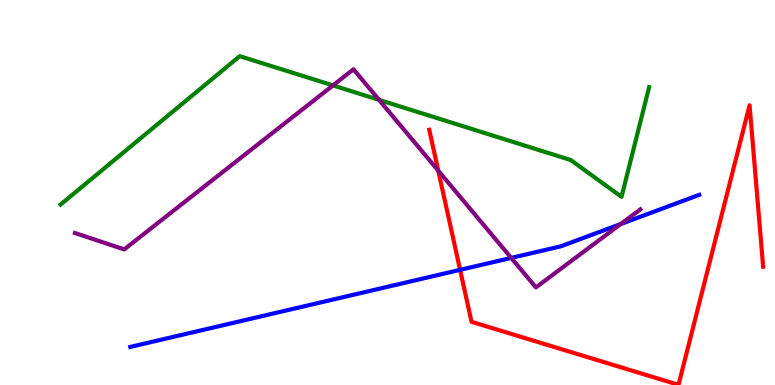[{'lines': ['blue', 'red'], 'intersections': [{'x': 5.94, 'y': 2.99}]}, {'lines': ['green', 'red'], 'intersections': []}, {'lines': ['purple', 'red'], 'intersections': [{'x': 5.66, 'y': 5.57}]}, {'lines': ['blue', 'green'], 'intersections': []}, {'lines': ['blue', 'purple'], 'intersections': [{'x': 6.6, 'y': 3.3}, {'x': 8.01, 'y': 4.18}]}, {'lines': ['green', 'purple'], 'intersections': [{'x': 4.3, 'y': 7.78}, {'x': 4.89, 'y': 7.41}]}]